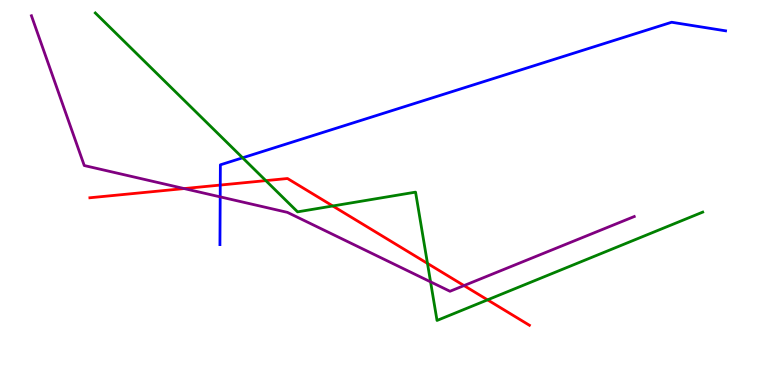[{'lines': ['blue', 'red'], 'intersections': [{'x': 2.84, 'y': 5.19}]}, {'lines': ['green', 'red'], 'intersections': [{'x': 3.43, 'y': 5.31}, {'x': 4.29, 'y': 4.65}, {'x': 5.52, 'y': 3.16}, {'x': 6.29, 'y': 2.21}]}, {'lines': ['purple', 'red'], 'intersections': [{'x': 2.38, 'y': 5.1}, {'x': 5.99, 'y': 2.58}]}, {'lines': ['blue', 'green'], 'intersections': [{'x': 3.13, 'y': 5.9}]}, {'lines': ['blue', 'purple'], 'intersections': [{'x': 2.84, 'y': 4.89}]}, {'lines': ['green', 'purple'], 'intersections': [{'x': 5.56, 'y': 2.68}]}]